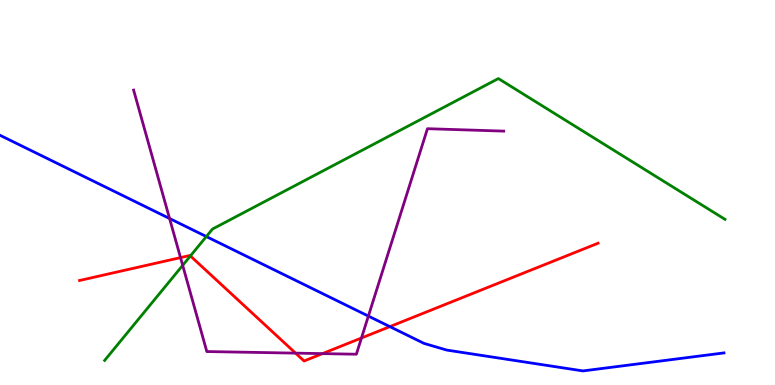[{'lines': ['blue', 'red'], 'intersections': [{'x': 5.03, 'y': 1.52}]}, {'lines': ['green', 'red'], 'intersections': [{'x': 2.46, 'y': 3.35}]}, {'lines': ['purple', 'red'], 'intersections': [{'x': 2.33, 'y': 3.31}, {'x': 3.81, 'y': 0.828}, {'x': 4.16, 'y': 0.815}, {'x': 4.66, 'y': 1.22}]}, {'lines': ['blue', 'green'], 'intersections': [{'x': 2.66, 'y': 3.86}]}, {'lines': ['blue', 'purple'], 'intersections': [{'x': 2.19, 'y': 4.32}, {'x': 4.75, 'y': 1.79}]}, {'lines': ['green', 'purple'], 'intersections': [{'x': 2.36, 'y': 3.11}]}]